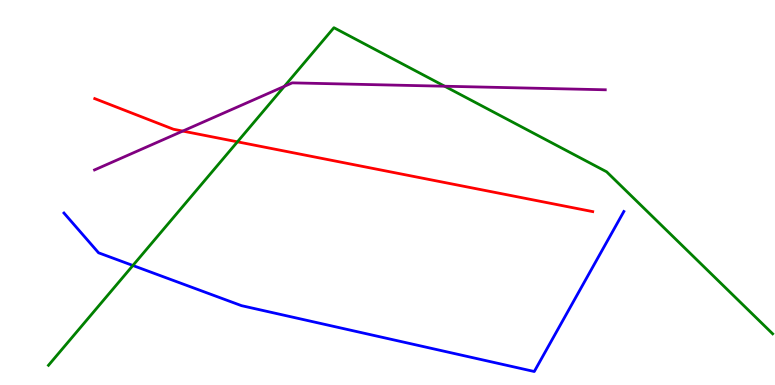[{'lines': ['blue', 'red'], 'intersections': []}, {'lines': ['green', 'red'], 'intersections': [{'x': 3.06, 'y': 6.32}]}, {'lines': ['purple', 'red'], 'intersections': [{'x': 2.36, 'y': 6.6}]}, {'lines': ['blue', 'green'], 'intersections': [{'x': 1.71, 'y': 3.1}]}, {'lines': ['blue', 'purple'], 'intersections': []}, {'lines': ['green', 'purple'], 'intersections': [{'x': 3.67, 'y': 7.76}, {'x': 5.74, 'y': 7.76}]}]